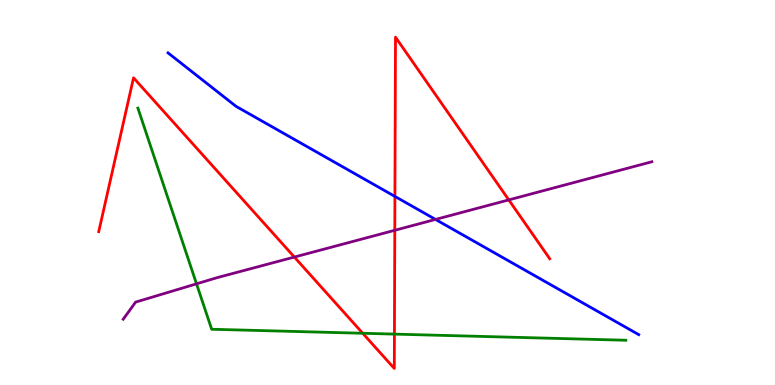[{'lines': ['blue', 'red'], 'intersections': [{'x': 5.1, 'y': 4.9}]}, {'lines': ['green', 'red'], 'intersections': [{'x': 4.68, 'y': 1.34}, {'x': 5.09, 'y': 1.32}]}, {'lines': ['purple', 'red'], 'intersections': [{'x': 3.8, 'y': 3.32}, {'x': 5.09, 'y': 4.02}, {'x': 6.56, 'y': 4.81}]}, {'lines': ['blue', 'green'], 'intersections': []}, {'lines': ['blue', 'purple'], 'intersections': [{'x': 5.62, 'y': 4.3}]}, {'lines': ['green', 'purple'], 'intersections': [{'x': 2.54, 'y': 2.63}]}]